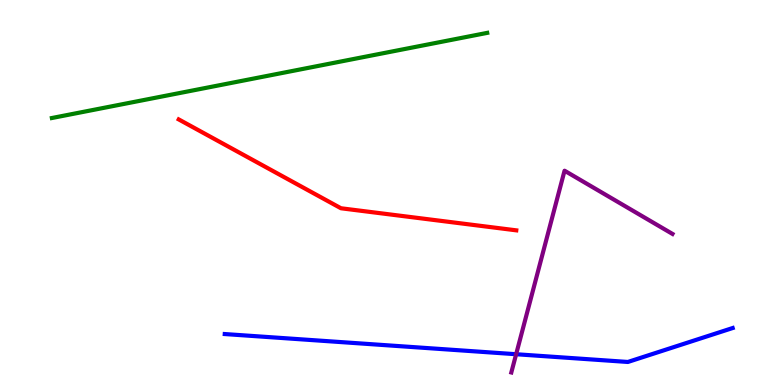[{'lines': ['blue', 'red'], 'intersections': []}, {'lines': ['green', 'red'], 'intersections': []}, {'lines': ['purple', 'red'], 'intersections': []}, {'lines': ['blue', 'green'], 'intersections': []}, {'lines': ['blue', 'purple'], 'intersections': [{'x': 6.66, 'y': 0.799}]}, {'lines': ['green', 'purple'], 'intersections': []}]